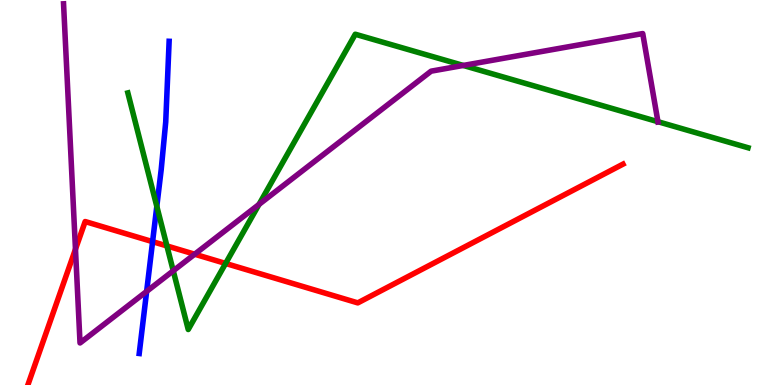[{'lines': ['blue', 'red'], 'intersections': [{'x': 1.97, 'y': 3.72}]}, {'lines': ['green', 'red'], 'intersections': [{'x': 2.15, 'y': 3.61}, {'x': 2.91, 'y': 3.16}]}, {'lines': ['purple', 'red'], 'intersections': [{'x': 0.974, 'y': 3.53}, {'x': 2.51, 'y': 3.4}]}, {'lines': ['blue', 'green'], 'intersections': [{'x': 2.02, 'y': 4.64}]}, {'lines': ['blue', 'purple'], 'intersections': [{'x': 1.89, 'y': 2.43}]}, {'lines': ['green', 'purple'], 'intersections': [{'x': 2.24, 'y': 2.97}, {'x': 3.34, 'y': 4.69}, {'x': 5.98, 'y': 8.3}, {'x': 8.49, 'y': 6.84}]}]